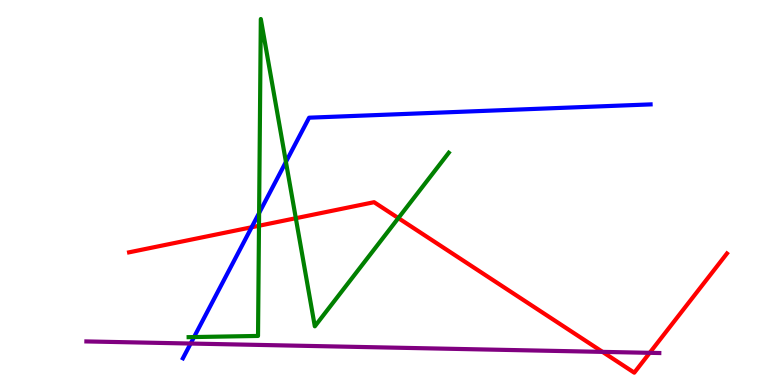[{'lines': ['blue', 'red'], 'intersections': [{'x': 3.25, 'y': 4.1}]}, {'lines': ['green', 'red'], 'intersections': [{'x': 3.34, 'y': 4.14}, {'x': 3.82, 'y': 4.33}, {'x': 5.14, 'y': 4.34}]}, {'lines': ['purple', 'red'], 'intersections': [{'x': 7.77, 'y': 0.86}, {'x': 8.38, 'y': 0.836}]}, {'lines': ['blue', 'green'], 'intersections': [{'x': 2.5, 'y': 1.25}, {'x': 3.34, 'y': 4.47}, {'x': 3.69, 'y': 5.79}]}, {'lines': ['blue', 'purple'], 'intersections': [{'x': 2.46, 'y': 1.08}]}, {'lines': ['green', 'purple'], 'intersections': []}]